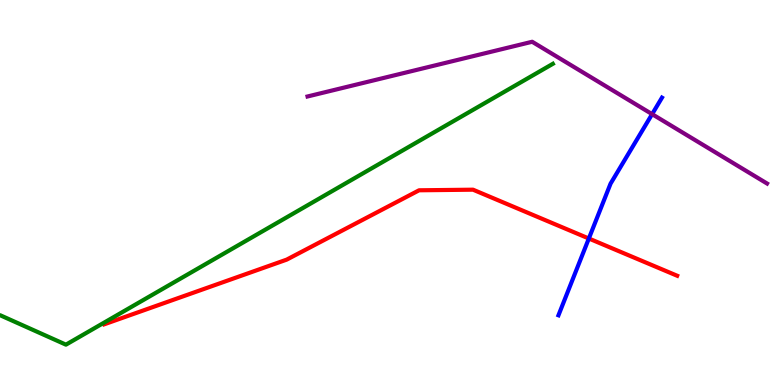[{'lines': ['blue', 'red'], 'intersections': [{'x': 7.6, 'y': 3.8}]}, {'lines': ['green', 'red'], 'intersections': []}, {'lines': ['purple', 'red'], 'intersections': []}, {'lines': ['blue', 'green'], 'intersections': []}, {'lines': ['blue', 'purple'], 'intersections': [{'x': 8.41, 'y': 7.04}]}, {'lines': ['green', 'purple'], 'intersections': []}]